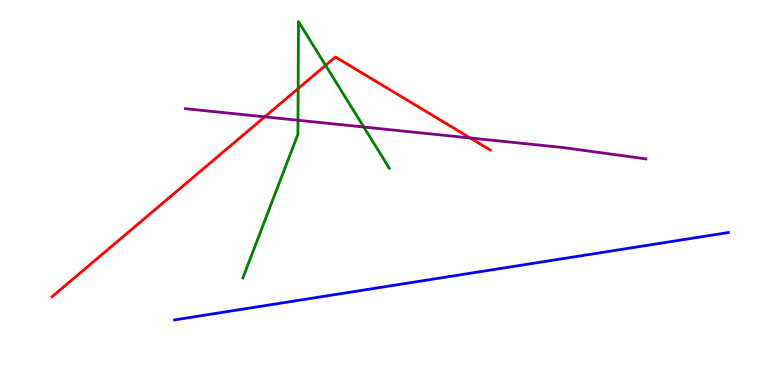[{'lines': ['blue', 'red'], 'intersections': []}, {'lines': ['green', 'red'], 'intersections': [{'x': 3.85, 'y': 7.7}, {'x': 4.2, 'y': 8.3}]}, {'lines': ['purple', 'red'], 'intersections': [{'x': 3.42, 'y': 6.97}, {'x': 6.07, 'y': 6.42}]}, {'lines': ['blue', 'green'], 'intersections': []}, {'lines': ['blue', 'purple'], 'intersections': []}, {'lines': ['green', 'purple'], 'intersections': [{'x': 3.84, 'y': 6.88}, {'x': 4.69, 'y': 6.7}]}]